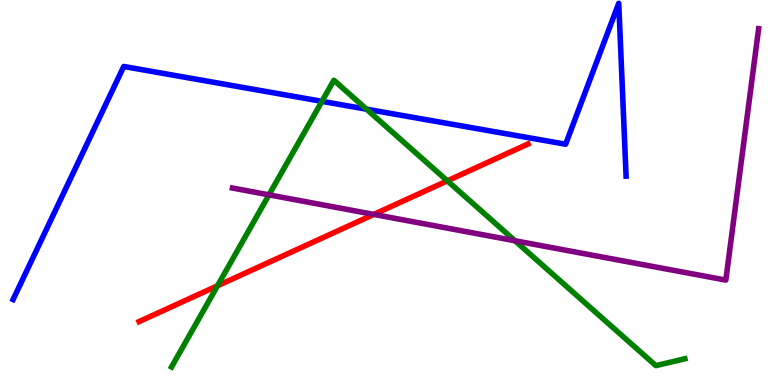[{'lines': ['blue', 'red'], 'intersections': []}, {'lines': ['green', 'red'], 'intersections': [{'x': 2.81, 'y': 2.58}, {'x': 5.77, 'y': 5.3}]}, {'lines': ['purple', 'red'], 'intersections': [{'x': 4.82, 'y': 4.43}]}, {'lines': ['blue', 'green'], 'intersections': [{'x': 4.15, 'y': 7.37}, {'x': 4.73, 'y': 7.16}]}, {'lines': ['blue', 'purple'], 'intersections': []}, {'lines': ['green', 'purple'], 'intersections': [{'x': 3.47, 'y': 4.94}, {'x': 6.64, 'y': 3.75}]}]